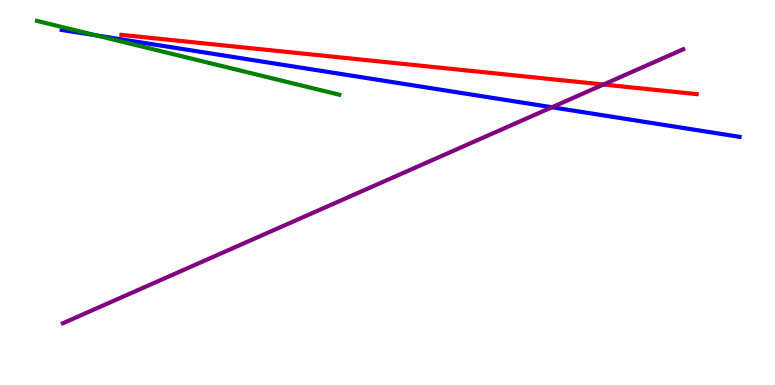[{'lines': ['blue', 'red'], 'intersections': []}, {'lines': ['green', 'red'], 'intersections': []}, {'lines': ['purple', 'red'], 'intersections': [{'x': 7.79, 'y': 7.8}]}, {'lines': ['blue', 'green'], 'intersections': [{'x': 1.24, 'y': 9.08}]}, {'lines': ['blue', 'purple'], 'intersections': [{'x': 7.12, 'y': 7.21}]}, {'lines': ['green', 'purple'], 'intersections': []}]